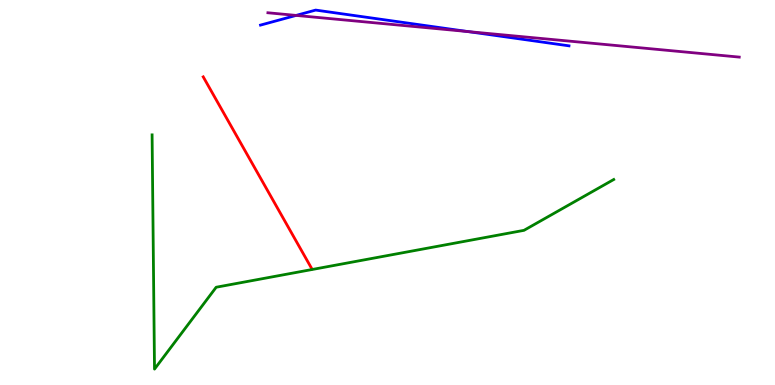[{'lines': ['blue', 'red'], 'intersections': []}, {'lines': ['green', 'red'], 'intersections': []}, {'lines': ['purple', 'red'], 'intersections': []}, {'lines': ['blue', 'green'], 'intersections': []}, {'lines': ['blue', 'purple'], 'intersections': [{'x': 3.82, 'y': 9.6}, {'x': 6.04, 'y': 9.18}]}, {'lines': ['green', 'purple'], 'intersections': []}]